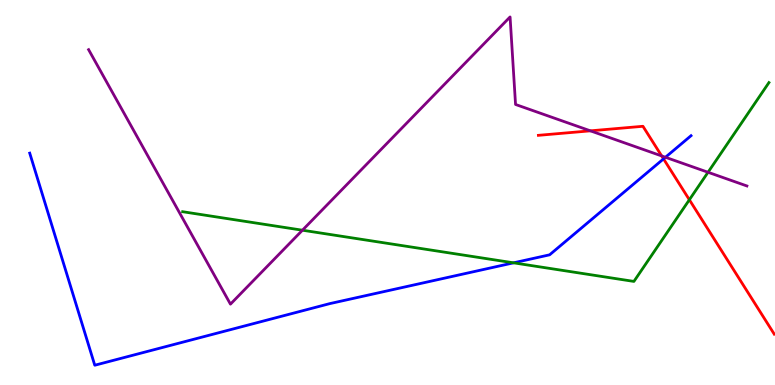[{'lines': ['blue', 'red'], 'intersections': [{'x': 8.56, 'y': 5.87}]}, {'lines': ['green', 'red'], 'intersections': [{'x': 8.9, 'y': 4.81}]}, {'lines': ['purple', 'red'], 'intersections': [{'x': 7.62, 'y': 6.6}, {'x': 8.54, 'y': 5.95}]}, {'lines': ['blue', 'green'], 'intersections': [{'x': 6.63, 'y': 3.17}]}, {'lines': ['blue', 'purple'], 'intersections': [{'x': 8.59, 'y': 5.92}]}, {'lines': ['green', 'purple'], 'intersections': [{'x': 3.9, 'y': 4.02}, {'x': 9.14, 'y': 5.53}]}]